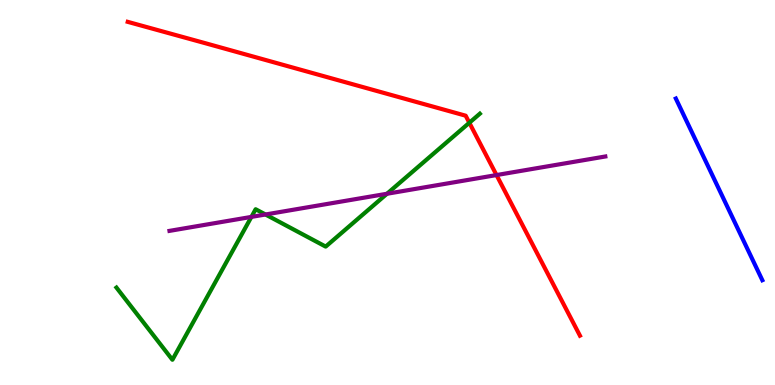[{'lines': ['blue', 'red'], 'intersections': []}, {'lines': ['green', 'red'], 'intersections': [{'x': 6.06, 'y': 6.81}]}, {'lines': ['purple', 'red'], 'intersections': [{'x': 6.41, 'y': 5.45}]}, {'lines': ['blue', 'green'], 'intersections': []}, {'lines': ['blue', 'purple'], 'intersections': []}, {'lines': ['green', 'purple'], 'intersections': [{'x': 3.24, 'y': 4.37}, {'x': 3.43, 'y': 4.43}, {'x': 4.99, 'y': 4.97}]}]